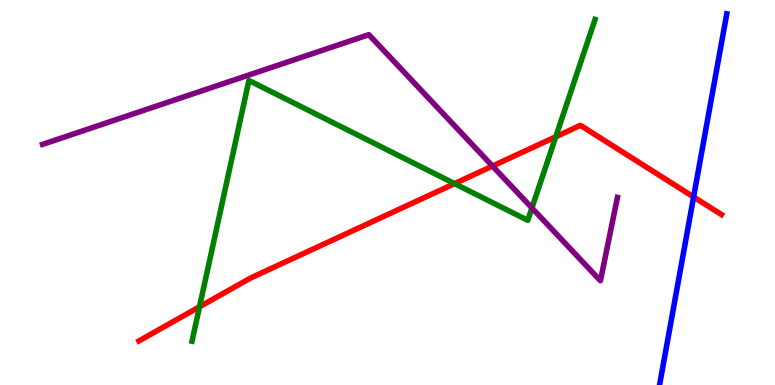[{'lines': ['blue', 'red'], 'intersections': [{'x': 8.95, 'y': 4.88}]}, {'lines': ['green', 'red'], 'intersections': [{'x': 2.57, 'y': 2.03}, {'x': 5.87, 'y': 5.23}, {'x': 7.17, 'y': 6.45}]}, {'lines': ['purple', 'red'], 'intersections': [{'x': 6.35, 'y': 5.69}]}, {'lines': ['blue', 'green'], 'intersections': []}, {'lines': ['blue', 'purple'], 'intersections': []}, {'lines': ['green', 'purple'], 'intersections': [{'x': 6.86, 'y': 4.6}]}]